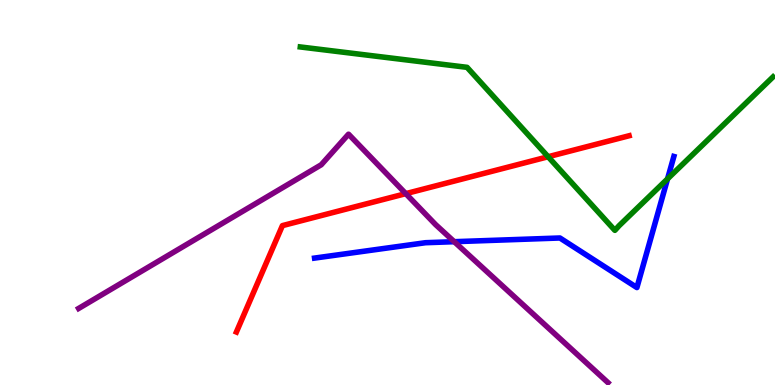[{'lines': ['blue', 'red'], 'intersections': []}, {'lines': ['green', 'red'], 'intersections': [{'x': 7.07, 'y': 5.93}]}, {'lines': ['purple', 'red'], 'intersections': [{'x': 5.24, 'y': 4.97}]}, {'lines': ['blue', 'green'], 'intersections': [{'x': 8.61, 'y': 5.35}]}, {'lines': ['blue', 'purple'], 'intersections': [{'x': 5.86, 'y': 3.72}]}, {'lines': ['green', 'purple'], 'intersections': []}]